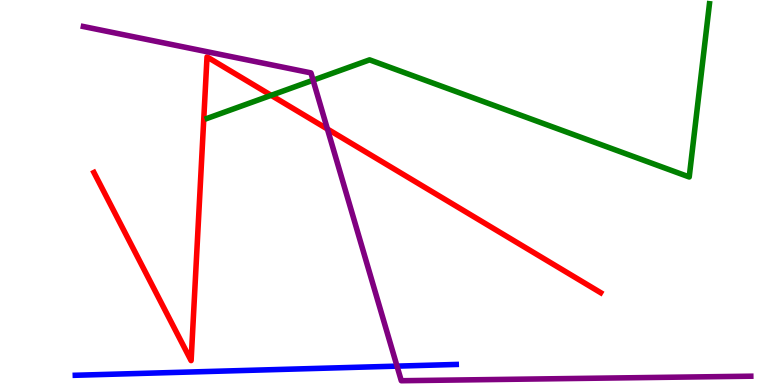[{'lines': ['blue', 'red'], 'intersections': []}, {'lines': ['green', 'red'], 'intersections': [{'x': 3.5, 'y': 7.52}]}, {'lines': ['purple', 'red'], 'intersections': [{'x': 4.22, 'y': 6.65}]}, {'lines': ['blue', 'green'], 'intersections': []}, {'lines': ['blue', 'purple'], 'intersections': [{'x': 5.12, 'y': 0.49}]}, {'lines': ['green', 'purple'], 'intersections': [{'x': 4.04, 'y': 7.92}]}]